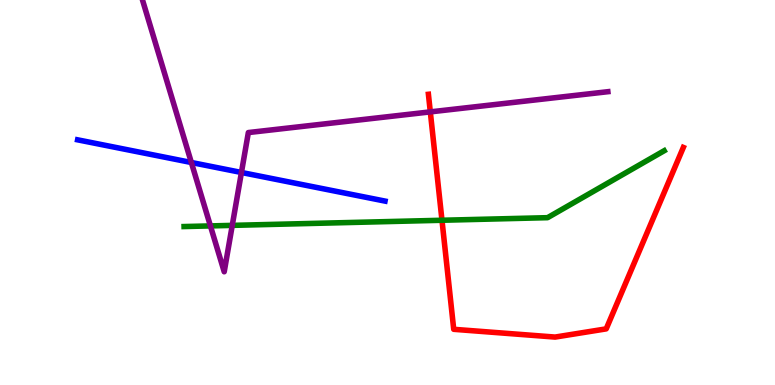[{'lines': ['blue', 'red'], 'intersections': []}, {'lines': ['green', 'red'], 'intersections': [{'x': 5.7, 'y': 4.28}]}, {'lines': ['purple', 'red'], 'intersections': [{'x': 5.55, 'y': 7.09}]}, {'lines': ['blue', 'green'], 'intersections': []}, {'lines': ['blue', 'purple'], 'intersections': [{'x': 2.47, 'y': 5.78}, {'x': 3.12, 'y': 5.52}]}, {'lines': ['green', 'purple'], 'intersections': [{'x': 2.72, 'y': 4.13}, {'x': 3.0, 'y': 4.15}]}]